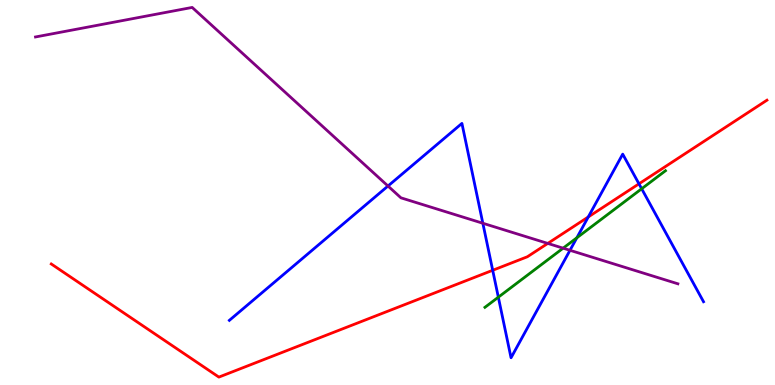[{'lines': ['blue', 'red'], 'intersections': [{'x': 6.36, 'y': 2.98}, {'x': 7.59, 'y': 4.36}, {'x': 8.24, 'y': 5.23}]}, {'lines': ['green', 'red'], 'intersections': []}, {'lines': ['purple', 'red'], 'intersections': [{'x': 7.07, 'y': 3.68}]}, {'lines': ['blue', 'green'], 'intersections': [{'x': 6.43, 'y': 2.28}, {'x': 7.44, 'y': 3.82}, {'x': 8.28, 'y': 5.1}]}, {'lines': ['blue', 'purple'], 'intersections': [{'x': 5.01, 'y': 5.17}, {'x': 6.23, 'y': 4.2}, {'x': 7.35, 'y': 3.5}]}, {'lines': ['green', 'purple'], 'intersections': [{'x': 7.27, 'y': 3.55}]}]